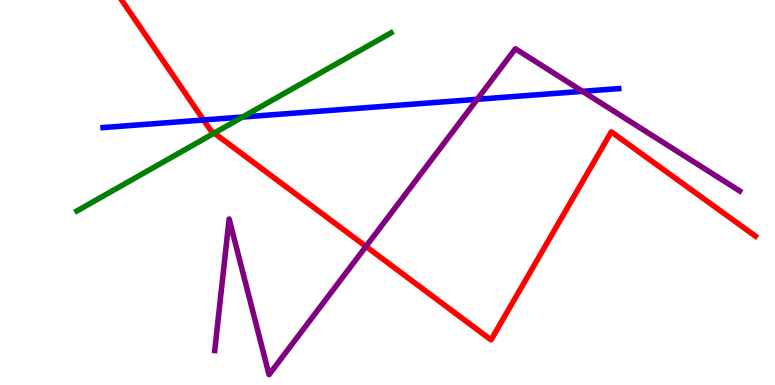[{'lines': ['blue', 'red'], 'intersections': [{'x': 2.63, 'y': 6.88}]}, {'lines': ['green', 'red'], 'intersections': [{'x': 2.76, 'y': 6.54}]}, {'lines': ['purple', 'red'], 'intersections': [{'x': 4.72, 'y': 3.6}]}, {'lines': ['blue', 'green'], 'intersections': [{'x': 3.13, 'y': 6.96}]}, {'lines': ['blue', 'purple'], 'intersections': [{'x': 6.16, 'y': 7.42}, {'x': 7.52, 'y': 7.63}]}, {'lines': ['green', 'purple'], 'intersections': []}]